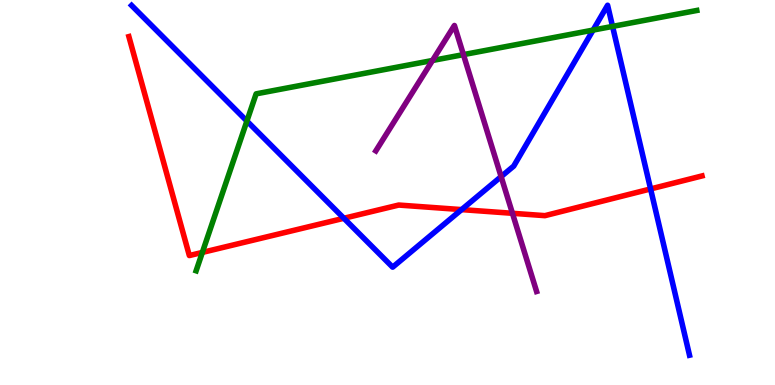[{'lines': ['blue', 'red'], 'intersections': [{'x': 4.44, 'y': 4.33}, {'x': 5.96, 'y': 4.56}, {'x': 8.39, 'y': 5.09}]}, {'lines': ['green', 'red'], 'intersections': [{'x': 2.61, 'y': 3.44}]}, {'lines': ['purple', 'red'], 'intersections': [{'x': 6.61, 'y': 4.46}]}, {'lines': ['blue', 'green'], 'intersections': [{'x': 3.19, 'y': 6.86}, {'x': 7.65, 'y': 9.22}, {'x': 7.9, 'y': 9.31}]}, {'lines': ['blue', 'purple'], 'intersections': [{'x': 6.47, 'y': 5.41}]}, {'lines': ['green', 'purple'], 'intersections': [{'x': 5.58, 'y': 8.43}, {'x': 5.98, 'y': 8.58}]}]